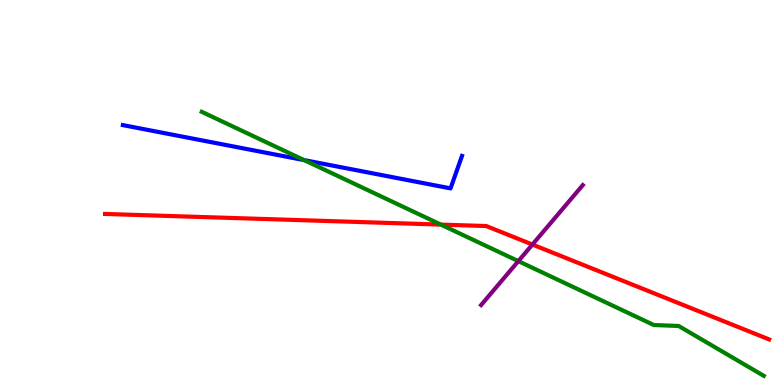[{'lines': ['blue', 'red'], 'intersections': []}, {'lines': ['green', 'red'], 'intersections': [{'x': 5.69, 'y': 4.17}]}, {'lines': ['purple', 'red'], 'intersections': [{'x': 6.87, 'y': 3.65}]}, {'lines': ['blue', 'green'], 'intersections': [{'x': 3.92, 'y': 5.84}]}, {'lines': ['blue', 'purple'], 'intersections': []}, {'lines': ['green', 'purple'], 'intersections': [{'x': 6.69, 'y': 3.22}]}]